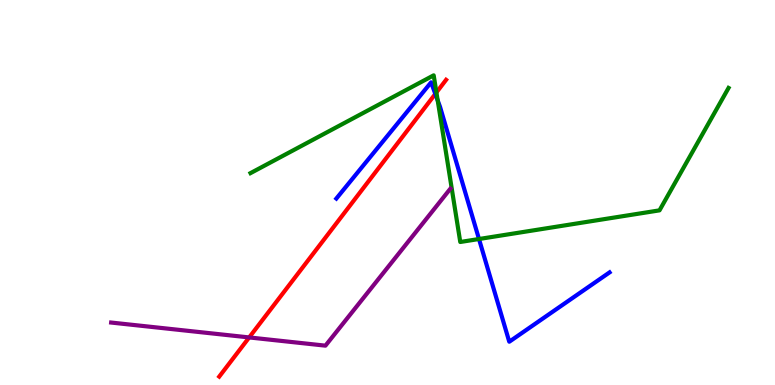[{'lines': ['blue', 'red'], 'intersections': [{'x': 5.62, 'y': 7.56}]}, {'lines': ['green', 'red'], 'intersections': [{'x': 5.63, 'y': 7.6}]}, {'lines': ['purple', 'red'], 'intersections': [{'x': 3.22, 'y': 1.24}]}, {'lines': ['blue', 'green'], 'intersections': [{'x': 5.65, 'y': 7.39}, {'x': 6.18, 'y': 3.79}]}, {'lines': ['blue', 'purple'], 'intersections': []}, {'lines': ['green', 'purple'], 'intersections': []}]